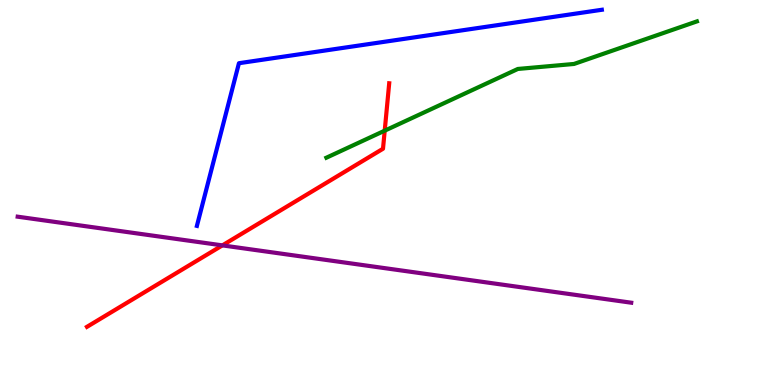[{'lines': ['blue', 'red'], 'intersections': []}, {'lines': ['green', 'red'], 'intersections': [{'x': 4.96, 'y': 6.61}]}, {'lines': ['purple', 'red'], 'intersections': [{'x': 2.87, 'y': 3.63}]}, {'lines': ['blue', 'green'], 'intersections': []}, {'lines': ['blue', 'purple'], 'intersections': []}, {'lines': ['green', 'purple'], 'intersections': []}]